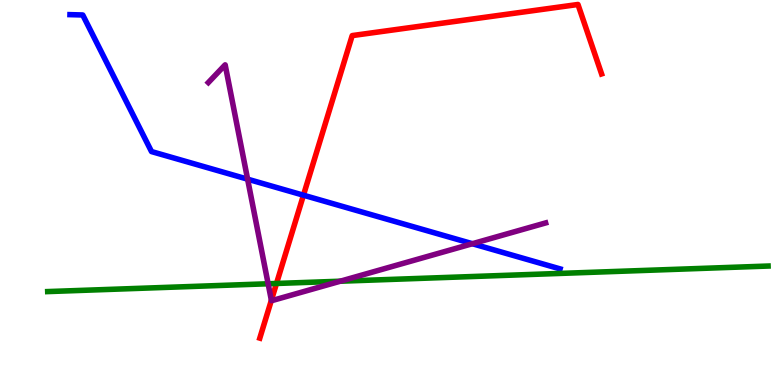[{'lines': ['blue', 'red'], 'intersections': [{'x': 3.92, 'y': 4.93}]}, {'lines': ['green', 'red'], 'intersections': [{'x': 3.57, 'y': 2.64}]}, {'lines': ['purple', 'red'], 'intersections': [{'x': 3.5, 'y': 2.2}]}, {'lines': ['blue', 'green'], 'intersections': []}, {'lines': ['blue', 'purple'], 'intersections': [{'x': 3.19, 'y': 5.35}, {'x': 6.1, 'y': 3.67}]}, {'lines': ['green', 'purple'], 'intersections': [{'x': 3.46, 'y': 2.63}, {'x': 4.39, 'y': 2.7}]}]